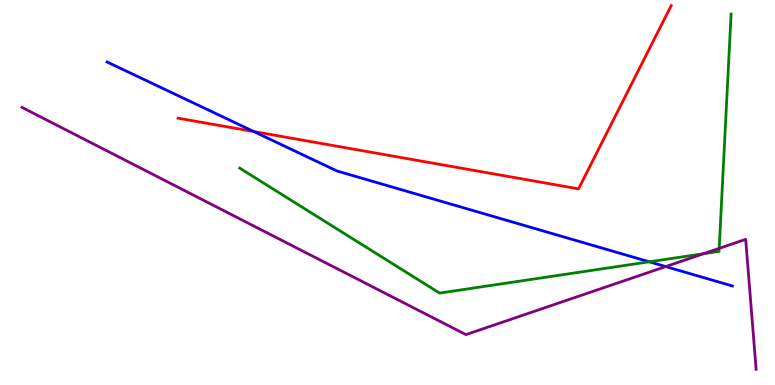[{'lines': ['blue', 'red'], 'intersections': [{'x': 3.27, 'y': 6.58}]}, {'lines': ['green', 'red'], 'intersections': []}, {'lines': ['purple', 'red'], 'intersections': []}, {'lines': ['blue', 'green'], 'intersections': [{'x': 8.38, 'y': 3.2}]}, {'lines': ['blue', 'purple'], 'intersections': [{'x': 8.59, 'y': 3.08}]}, {'lines': ['green', 'purple'], 'intersections': [{'x': 9.08, 'y': 3.41}, {'x': 9.28, 'y': 3.55}]}]